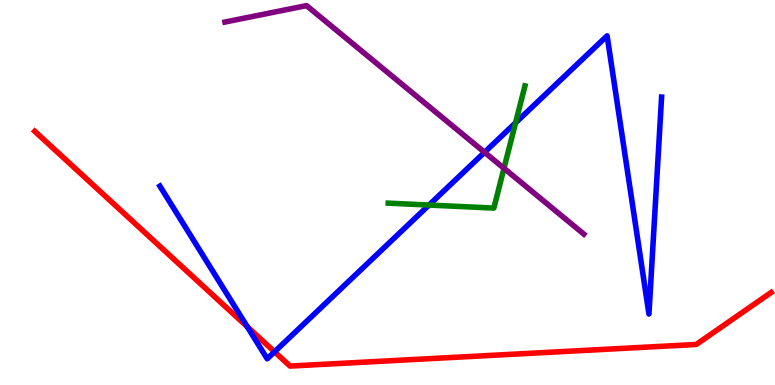[{'lines': ['blue', 'red'], 'intersections': [{'x': 3.19, 'y': 1.51}, {'x': 3.54, 'y': 0.862}]}, {'lines': ['green', 'red'], 'intersections': []}, {'lines': ['purple', 'red'], 'intersections': []}, {'lines': ['blue', 'green'], 'intersections': [{'x': 5.54, 'y': 4.67}, {'x': 6.65, 'y': 6.81}]}, {'lines': ['blue', 'purple'], 'intersections': [{'x': 6.25, 'y': 6.04}]}, {'lines': ['green', 'purple'], 'intersections': [{'x': 6.5, 'y': 5.63}]}]